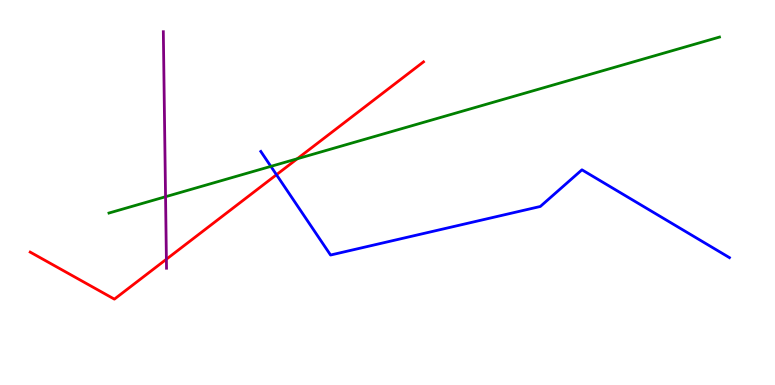[{'lines': ['blue', 'red'], 'intersections': [{'x': 3.57, 'y': 5.46}]}, {'lines': ['green', 'red'], 'intersections': [{'x': 3.84, 'y': 5.88}]}, {'lines': ['purple', 'red'], 'intersections': [{'x': 2.15, 'y': 3.27}]}, {'lines': ['blue', 'green'], 'intersections': [{'x': 3.5, 'y': 5.68}]}, {'lines': ['blue', 'purple'], 'intersections': []}, {'lines': ['green', 'purple'], 'intersections': [{'x': 2.14, 'y': 4.89}]}]